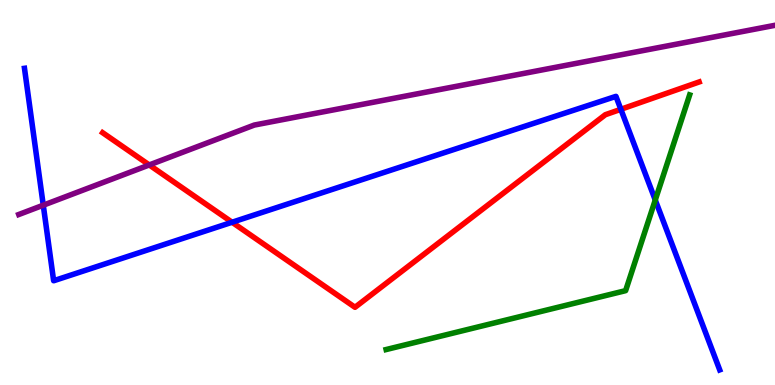[{'lines': ['blue', 'red'], 'intersections': [{'x': 2.99, 'y': 4.23}, {'x': 8.01, 'y': 7.16}]}, {'lines': ['green', 'red'], 'intersections': []}, {'lines': ['purple', 'red'], 'intersections': [{'x': 1.93, 'y': 5.72}]}, {'lines': ['blue', 'green'], 'intersections': [{'x': 8.46, 'y': 4.8}]}, {'lines': ['blue', 'purple'], 'intersections': [{'x': 0.558, 'y': 4.67}]}, {'lines': ['green', 'purple'], 'intersections': []}]